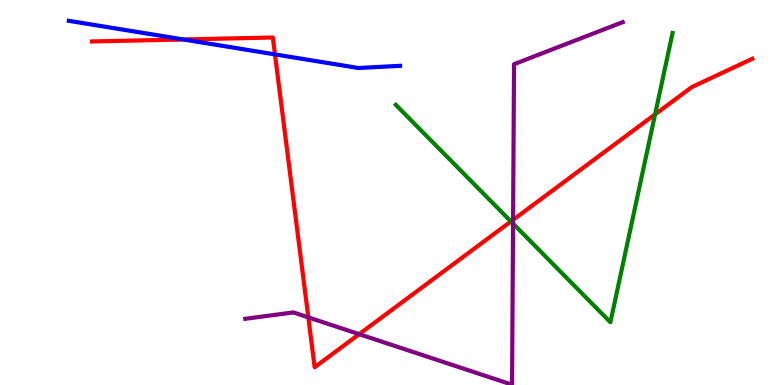[{'lines': ['blue', 'red'], 'intersections': [{'x': 2.37, 'y': 8.97}, {'x': 3.55, 'y': 8.59}]}, {'lines': ['green', 'red'], 'intersections': [{'x': 6.59, 'y': 4.25}, {'x': 8.45, 'y': 7.03}]}, {'lines': ['purple', 'red'], 'intersections': [{'x': 3.98, 'y': 1.76}, {'x': 4.63, 'y': 1.32}, {'x': 6.62, 'y': 4.29}]}, {'lines': ['blue', 'green'], 'intersections': []}, {'lines': ['blue', 'purple'], 'intersections': []}, {'lines': ['green', 'purple'], 'intersections': [{'x': 6.62, 'y': 4.19}]}]